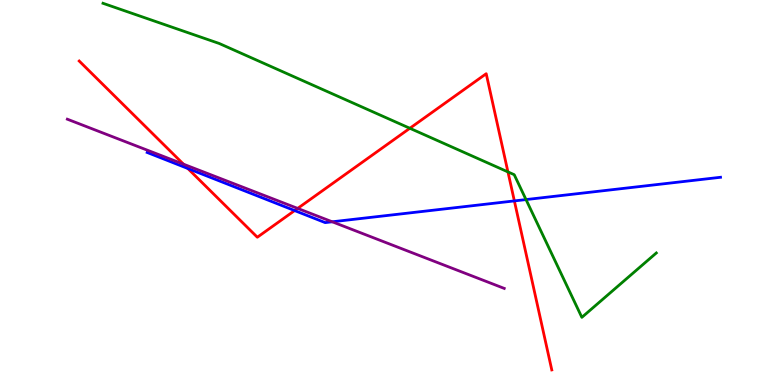[{'lines': ['blue', 'red'], 'intersections': [{'x': 2.42, 'y': 5.62}, {'x': 3.8, 'y': 4.53}, {'x': 6.64, 'y': 4.78}]}, {'lines': ['green', 'red'], 'intersections': [{'x': 5.29, 'y': 6.67}, {'x': 6.55, 'y': 5.53}]}, {'lines': ['purple', 'red'], 'intersections': [{'x': 2.37, 'y': 5.74}, {'x': 3.84, 'y': 4.59}]}, {'lines': ['blue', 'green'], 'intersections': [{'x': 6.79, 'y': 4.82}]}, {'lines': ['blue', 'purple'], 'intersections': [{'x': 4.29, 'y': 4.24}]}, {'lines': ['green', 'purple'], 'intersections': []}]